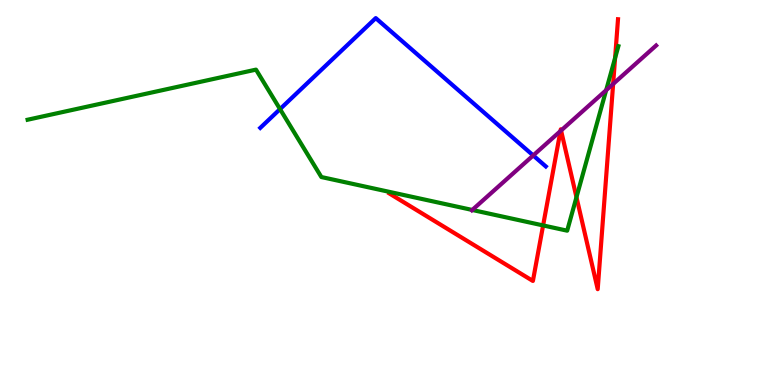[{'lines': ['blue', 'red'], 'intersections': []}, {'lines': ['green', 'red'], 'intersections': [{'x': 7.01, 'y': 4.14}, {'x': 7.44, 'y': 4.88}, {'x': 7.94, 'y': 8.49}]}, {'lines': ['purple', 'red'], 'intersections': [{'x': 7.23, 'y': 6.6}, {'x': 7.24, 'y': 6.61}, {'x': 7.91, 'y': 7.82}]}, {'lines': ['blue', 'green'], 'intersections': [{'x': 3.61, 'y': 7.17}]}, {'lines': ['blue', 'purple'], 'intersections': [{'x': 6.88, 'y': 5.96}]}, {'lines': ['green', 'purple'], 'intersections': [{'x': 6.09, 'y': 4.55}, {'x': 7.82, 'y': 7.66}]}]